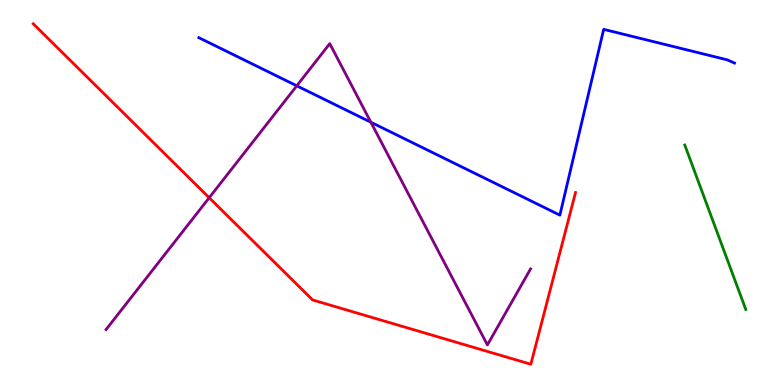[{'lines': ['blue', 'red'], 'intersections': []}, {'lines': ['green', 'red'], 'intersections': []}, {'lines': ['purple', 'red'], 'intersections': [{'x': 2.7, 'y': 4.86}]}, {'lines': ['blue', 'green'], 'intersections': []}, {'lines': ['blue', 'purple'], 'intersections': [{'x': 3.83, 'y': 7.77}, {'x': 4.79, 'y': 6.83}]}, {'lines': ['green', 'purple'], 'intersections': []}]